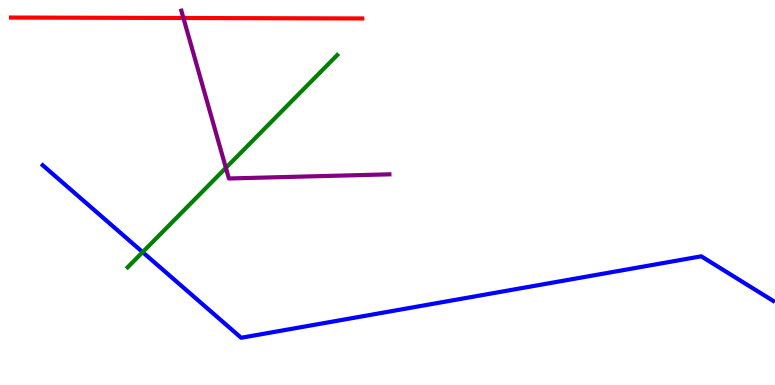[{'lines': ['blue', 'red'], 'intersections': []}, {'lines': ['green', 'red'], 'intersections': []}, {'lines': ['purple', 'red'], 'intersections': [{'x': 2.37, 'y': 9.53}]}, {'lines': ['blue', 'green'], 'intersections': [{'x': 1.84, 'y': 3.45}]}, {'lines': ['blue', 'purple'], 'intersections': []}, {'lines': ['green', 'purple'], 'intersections': [{'x': 2.91, 'y': 5.64}]}]